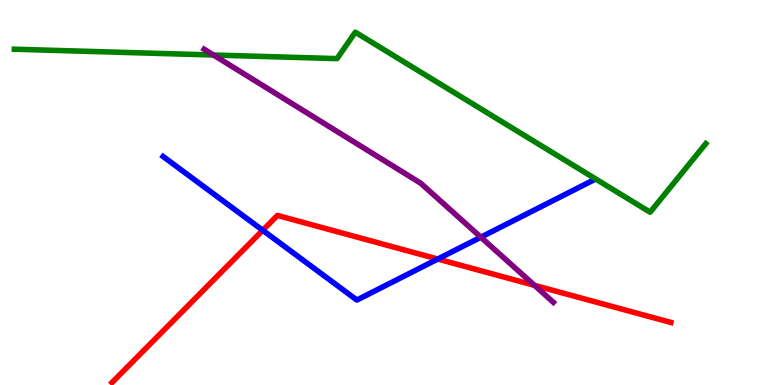[{'lines': ['blue', 'red'], 'intersections': [{'x': 3.39, 'y': 4.02}, {'x': 5.65, 'y': 3.27}]}, {'lines': ['green', 'red'], 'intersections': []}, {'lines': ['purple', 'red'], 'intersections': [{'x': 6.9, 'y': 2.59}]}, {'lines': ['blue', 'green'], 'intersections': []}, {'lines': ['blue', 'purple'], 'intersections': [{'x': 6.2, 'y': 3.84}]}, {'lines': ['green', 'purple'], 'intersections': [{'x': 2.75, 'y': 8.57}]}]